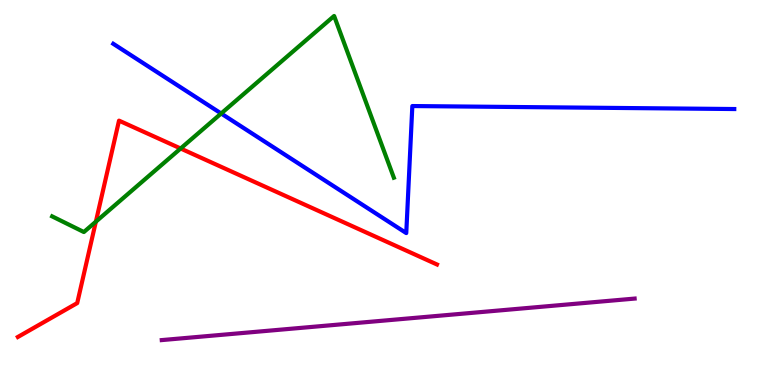[{'lines': ['blue', 'red'], 'intersections': []}, {'lines': ['green', 'red'], 'intersections': [{'x': 1.24, 'y': 4.24}, {'x': 2.33, 'y': 6.14}]}, {'lines': ['purple', 'red'], 'intersections': []}, {'lines': ['blue', 'green'], 'intersections': [{'x': 2.85, 'y': 7.05}]}, {'lines': ['blue', 'purple'], 'intersections': []}, {'lines': ['green', 'purple'], 'intersections': []}]